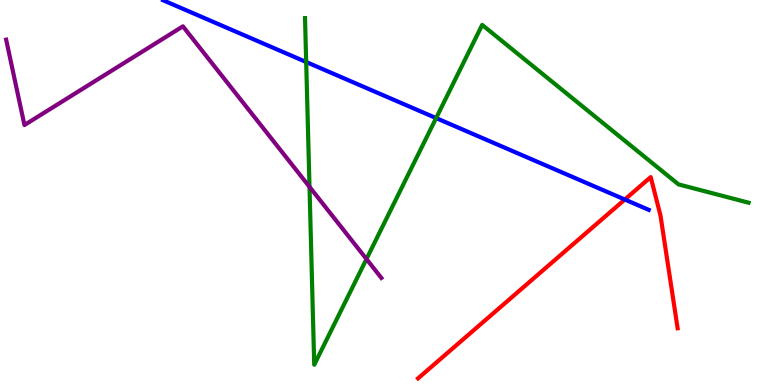[{'lines': ['blue', 'red'], 'intersections': [{'x': 8.06, 'y': 4.82}]}, {'lines': ['green', 'red'], 'intersections': []}, {'lines': ['purple', 'red'], 'intersections': []}, {'lines': ['blue', 'green'], 'intersections': [{'x': 3.95, 'y': 8.39}, {'x': 5.63, 'y': 6.93}]}, {'lines': ['blue', 'purple'], 'intersections': []}, {'lines': ['green', 'purple'], 'intersections': [{'x': 3.99, 'y': 5.15}, {'x': 4.73, 'y': 3.27}]}]